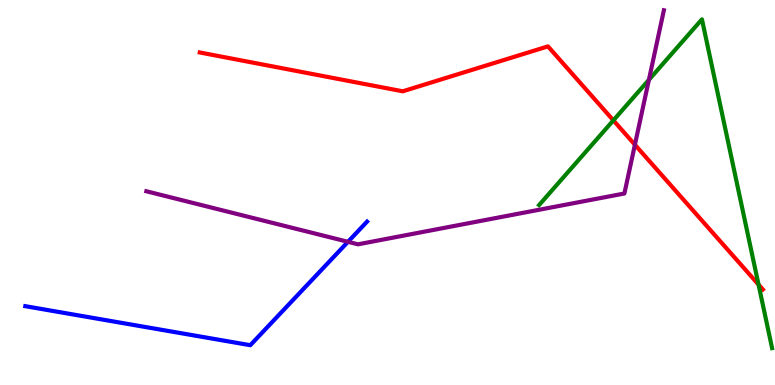[{'lines': ['blue', 'red'], 'intersections': []}, {'lines': ['green', 'red'], 'intersections': [{'x': 7.91, 'y': 6.87}, {'x': 9.79, 'y': 2.61}]}, {'lines': ['purple', 'red'], 'intersections': [{'x': 8.19, 'y': 6.24}]}, {'lines': ['blue', 'green'], 'intersections': []}, {'lines': ['blue', 'purple'], 'intersections': [{'x': 4.49, 'y': 3.72}]}, {'lines': ['green', 'purple'], 'intersections': [{'x': 8.37, 'y': 7.93}]}]